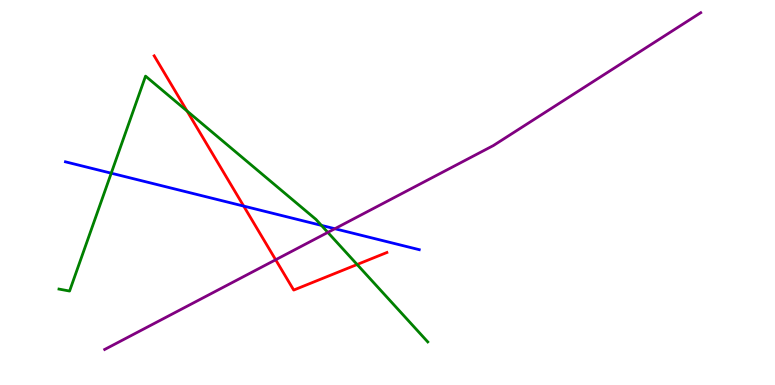[{'lines': ['blue', 'red'], 'intersections': [{'x': 3.14, 'y': 4.65}]}, {'lines': ['green', 'red'], 'intersections': [{'x': 2.41, 'y': 7.12}, {'x': 4.61, 'y': 3.13}]}, {'lines': ['purple', 'red'], 'intersections': [{'x': 3.56, 'y': 3.25}]}, {'lines': ['blue', 'green'], 'intersections': [{'x': 1.44, 'y': 5.5}, {'x': 4.15, 'y': 4.15}]}, {'lines': ['blue', 'purple'], 'intersections': [{'x': 4.32, 'y': 4.06}]}, {'lines': ['green', 'purple'], 'intersections': [{'x': 4.23, 'y': 3.96}]}]